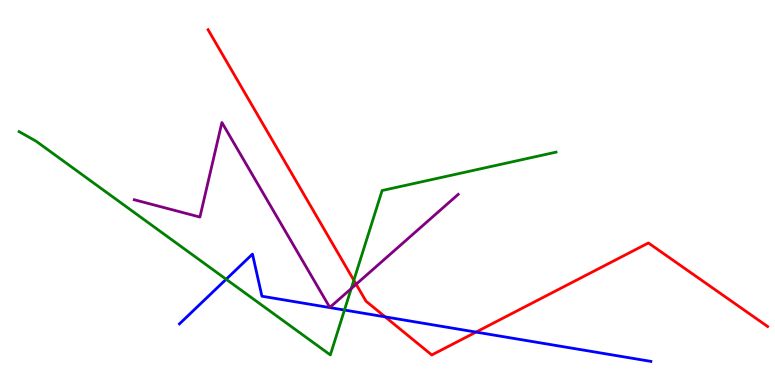[{'lines': ['blue', 'red'], 'intersections': [{'x': 4.97, 'y': 1.77}, {'x': 6.14, 'y': 1.37}]}, {'lines': ['green', 'red'], 'intersections': [{'x': 4.57, 'y': 2.72}]}, {'lines': ['purple', 'red'], 'intersections': [{'x': 4.6, 'y': 2.62}]}, {'lines': ['blue', 'green'], 'intersections': [{'x': 2.92, 'y': 2.75}, {'x': 4.44, 'y': 1.95}]}, {'lines': ['blue', 'purple'], 'intersections': []}, {'lines': ['green', 'purple'], 'intersections': [{'x': 4.53, 'y': 2.5}]}]